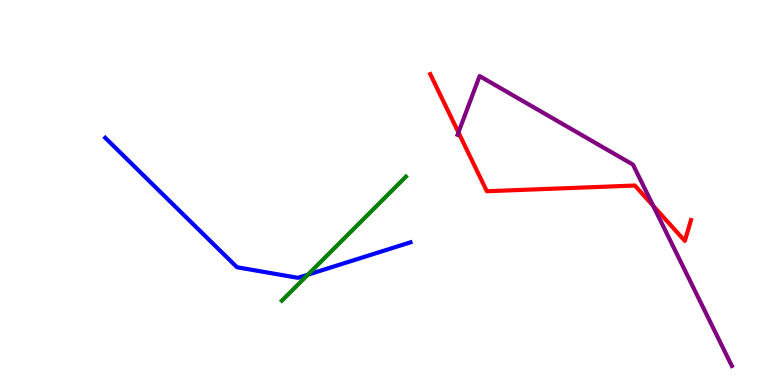[{'lines': ['blue', 'red'], 'intersections': []}, {'lines': ['green', 'red'], 'intersections': []}, {'lines': ['purple', 'red'], 'intersections': [{'x': 5.92, 'y': 6.56}, {'x': 8.43, 'y': 4.65}]}, {'lines': ['blue', 'green'], 'intersections': [{'x': 3.97, 'y': 2.87}]}, {'lines': ['blue', 'purple'], 'intersections': []}, {'lines': ['green', 'purple'], 'intersections': []}]